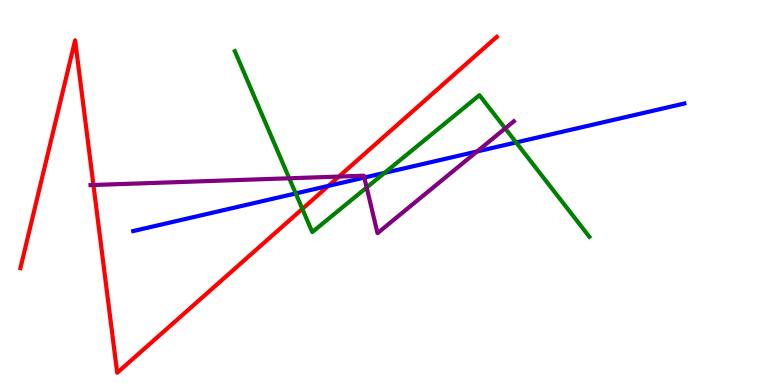[{'lines': ['blue', 'red'], 'intersections': [{'x': 4.24, 'y': 5.17}]}, {'lines': ['green', 'red'], 'intersections': [{'x': 3.9, 'y': 4.57}]}, {'lines': ['purple', 'red'], 'intersections': [{'x': 1.21, 'y': 5.19}, {'x': 4.37, 'y': 5.41}]}, {'lines': ['blue', 'green'], 'intersections': [{'x': 3.82, 'y': 4.98}, {'x': 4.96, 'y': 5.51}, {'x': 6.66, 'y': 6.3}]}, {'lines': ['blue', 'purple'], 'intersections': [{'x': 4.7, 'y': 5.39}, {'x': 6.16, 'y': 6.07}]}, {'lines': ['green', 'purple'], 'intersections': [{'x': 3.73, 'y': 5.37}, {'x': 4.73, 'y': 5.13}, {'x': 6.52, 'y': 6.67}]}]